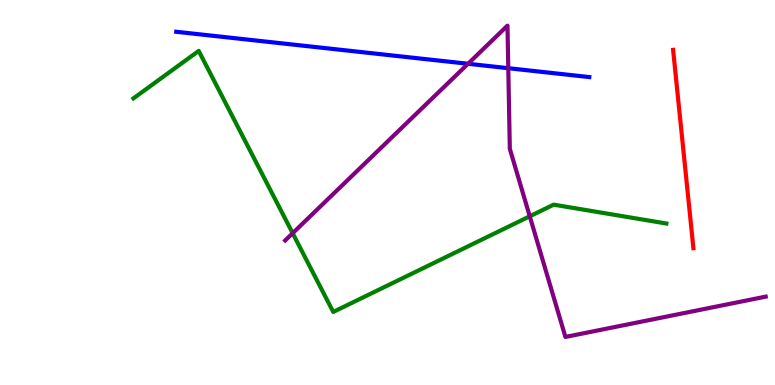[{'lines': ['blue', 'red'], 'intersections': []}, {'lines': ['green', 'red'], 'intersections': []}, {'lines': ['purple', 'red'], 'intersections': []}, {'lines': ['blue', 'green'], 'intersections': []}, {'lines': ['blue', 'purple'], 'intersections': [{'x': 6.04, 'y': 8.34}, {'x': 6.56, 'y': 8.23}]}, {'lines': ['green', 'purple'], 'intersections': [{'x': 3.78, 'y': 3.94}, {'x': 6.84, 'y': 4.38}]}]